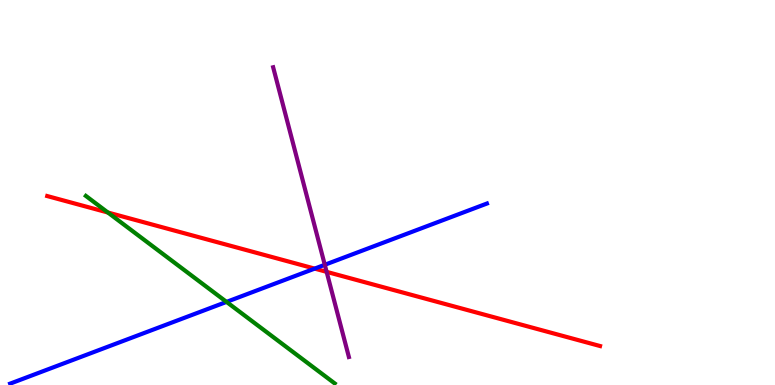[{'lines': ['blue', 'red'], 'intersections': [{'x': 4.06, 'y': 3.02}]}, {'lines': ['green', 'red'], 'intersections': [{'x': 1.39, 'y': 4.48}]}, {'lines': ['purple', 'red'], 'intersections': [{'x': 4.21, 'y': 2.94}]}, {'lines': ['blue', 'green'], 'intersections': [{'x': 2.92, 'y': 2.16}]}, {'lines': ['blue', 'purple'], 'intersections': [{'x': 4.19, 'y': 3.12}]}, {'lines': ['green', 'purple'], 'intersections': []}]